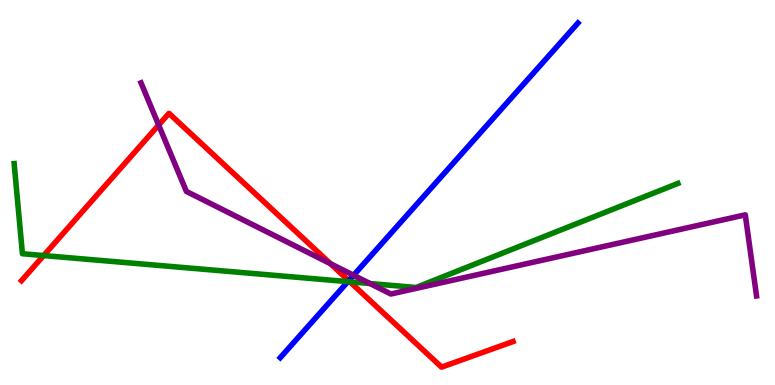[{'lines': ['blue', 'red'], 'intersections': [{'x': 4.5, 'y': 2.71}]}, {'lines': ['green', 'red'], 'intersections': [{'x': 0.563, 'y': 3.36}, {'x': 4.52, 'y': 2.68}]}, {'lines': ['purple', 'red'], 'intersections': [{'x': 2.05, 'y': 6.75}, {'x': 4.26, 'y': 3.15}]}, {'lines': ['blue', 'green'], 'intersections': [{'x': 4.49, 'y': 2.68}]}, {'lines': ['blue', 'purple'], 'intersections': [{'x': 4.56, 'y': 2.85}]}, {'lines': ['green', 'purple'], 'intersections': [{'x': 4.77, 'y': 2.64}]}]